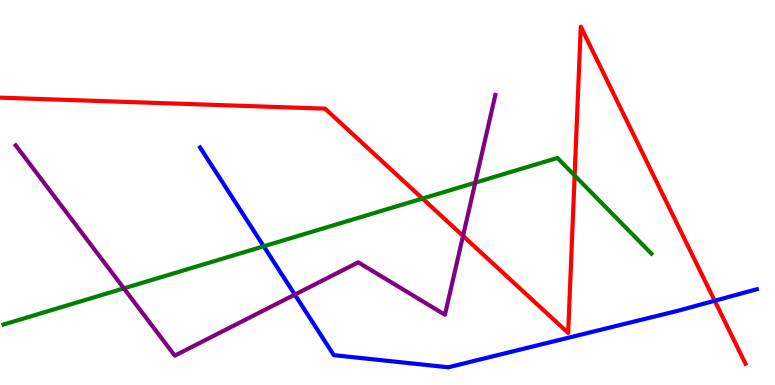[{'lines': ['blue', 'red'], 'intersections': [{'x': 9.22, 'y': 2.19}]}, {'lines': ['green', 'red'], 'intersections': [{'x': 5.45, 'y': 4.84}, {'x': 7.41, 'y': 5.44}]}, {'lines': ['purple', 'red'], 'intersections': [{'x': 5.97, 'y': 3.87}]}, {'lines': ['blue', 'green'], 'intersections': [{'x': 3.4, 'y': 3.6}]}, {'lines': ['blue', 'purple'], 'intersections': [{'x': 3.8, 'y': 2.35}]}, {'lines': ['green', 'purple'], 'intersections': [{'x': 1.6, 'y': 2.51}, {'x': 6.13, 'y': 5.26}]}]